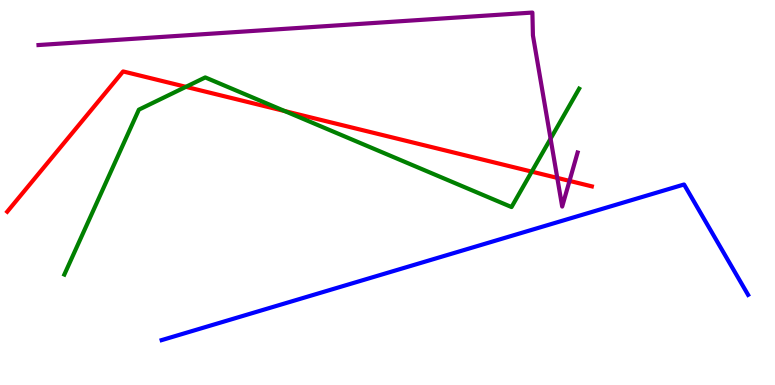[{'lines': ['blue', 'red'], 'intersections': []}, {'lines': ['green', 'red'], 'intersections': [{'x': 2.4, 'y': 7.74}, {'x': 3.67, 'y': 7.12}, {'x': 6.86, 'y': 5.54}]}, {'lines': ['purple', 'red'], 'intersections': [{'x': 7.19, 'y': 5.38}, {'x': 7.35, 'y': 5.3}]}, {'lines': ['blue', 'green'], 'intersections': []}, {'lines': ['blue', 'purple'], 'intersections': []}, {'lines': ['green', 'purple'], 'intersections': [{'x': 7.1, 'y': 6.4}]}]